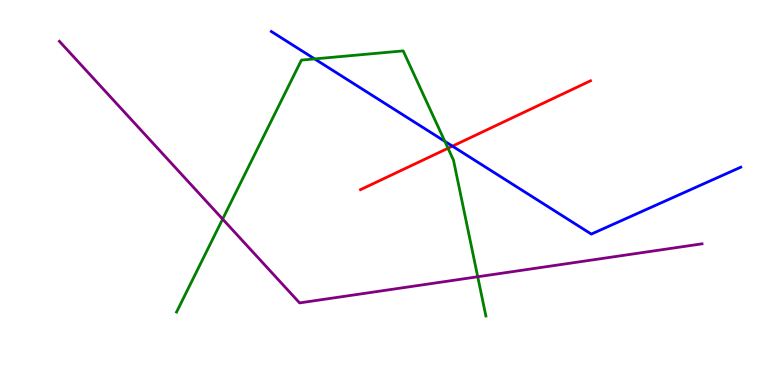[{'lines': ['blue', 'red'], 'intersections': [{'x': 5.84, 'y': 6.2}]}, {'lines': ['green', 'red'], 'intersections': [{'x': 5.78, 'y': 6.15}]}, {'lines': ['purple', 'red'], 'intersections': []}, {'lines': ['blue', 'green'], 'intersections': [{'x': 4.06, 'y': 8.47}, {'x': 5.74, 'y': 6.33}]}, {'lines': ['blue', 'purple'], 'intersections': []}, {'lines': ['green', 'purple'], 'intersections': [{'x': 2.87, 'y': 4.31}, {'x': 6.16, 'y': 2.81}]}]